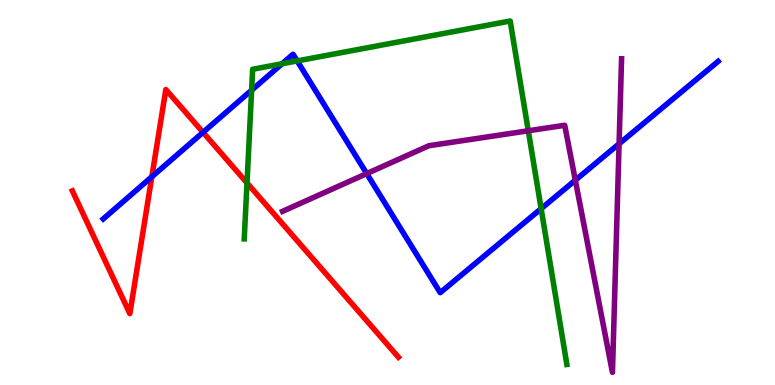[{'lines': ['blue', 'red'], 'intersections': [{'x': 1.96, 'y': 5.41}, {'x': 2.62, 'y': 6.56}]}, {'lines': ['green', 'red'], 'intersections': [{'x': 3.19, 'y': 5.25}]}, {'lines': ['purple', 'red'], 'intersections': []}, {'lines': ['blue', 'green'], 'intersections': [{'x': 3.25, 'y': 7.66}, {'x': 3.64, 'y': 8.34}, {'x': 3.83, 'y': 8.42}, {'x': 6.98, 'y': 4.58}]}, {'lines': ['blue', 'purple'], 'intersections': [{'x': 4.73, 'y': 5.49}, {'x': 7.42, 'y': 5.32}, {'x': 7.99, 'y': 6.27}]}, {'lines': ['green', 'purple'], 'intersections': [{'x': 6.82, 'y': 6.6}]}]